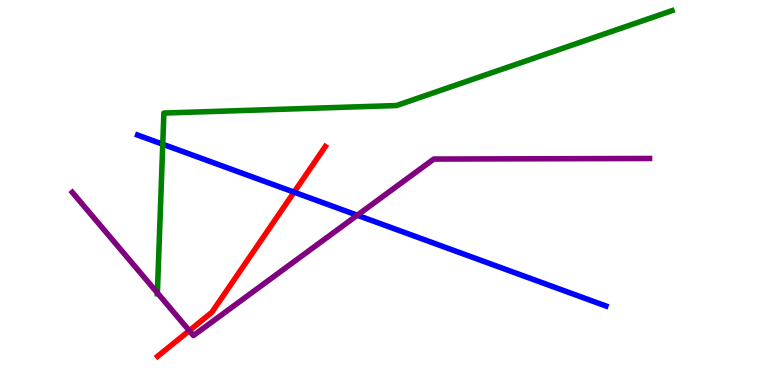[{'lines': ['blue', 'red'], 'intersections': [{'x': 3.79, 'y': 5.01}]}, {'lines': ['green', 'red'], 'intersections': []}, {'lines': ['purple', 'red'], 'intersections': [{'x': 2.44, 'y': 1.41}]}, {'lines': ['blue', 'green'], 'intersections': [{'x': 2.1, 'y': 6.25}]}, {'lines': ['blue', 'purple'], 'intersections': [{'x': 4.61, 'y': 4.41}]}, {'lines': ['green', 'purple'], 'intersections': [{'x': 2.03, 'y': 2.39}]}]